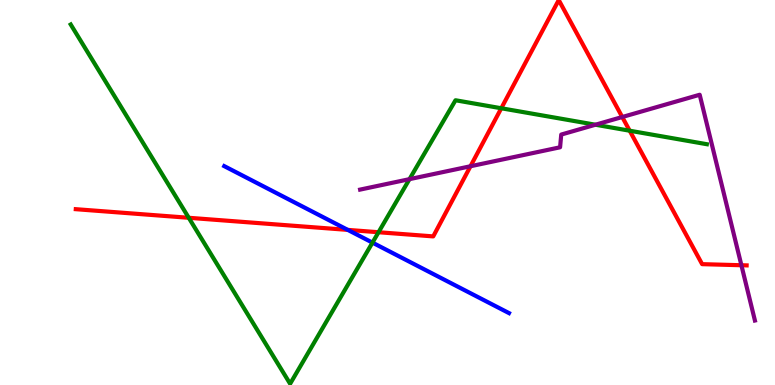[{'lines': ['blue', 'red'], 'intersections': [{'x': 4.49, 'y': 4.03}]}, {'lines': ['green', 'red'], 'intersections': [{'x': 2.44, 'y': 4.34}, {'x': 4.88, 'y': 3.97}, {'x': 6.47, 'y': 7.19}, {'x': 8.13, 'y': 6.6}]}, {'lines': ['purple', 'red'], 'intersections': [{'x': 6.07, 'y': 5.68}, {'x': 8.03, 'y': 6.96}, {'x': 9.57, 'y': 3.11}]}, {'lines': ['blue', 'green'], 'intersections': [{'x': 4.81, 'y': 3.7}]}, {'lines': ['blue', 'purple'], 'intersections': []}, {'lines': ['green', 'purple'], 'intersections': [{'x': 5.28, 'y': 5.35}, {'x': 7.68, 'y': 6.76}]}]